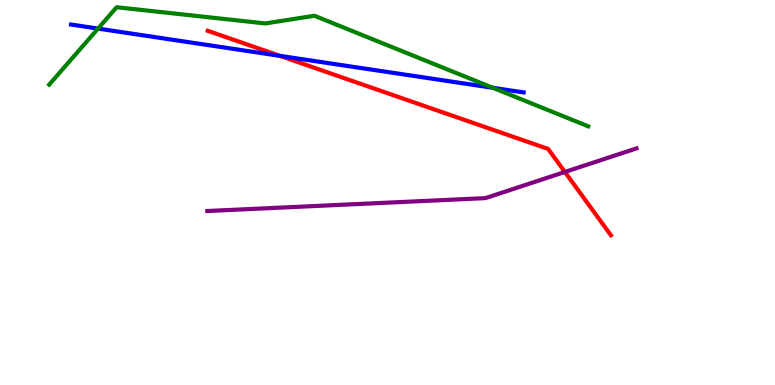[{'lines': ['blue', 'red'], 'intersections': [{'x': 3.61, 'y': 8.55}]}, {'lines': ['green', 'red'], 'intersections': []}, {'lines': ['purple', 'red'], 'intersections': [{'x': 7.29, 'y': 5.53}]}, {'lines': ['blue', 'green'], 'intersections': [{'x': 1.26, 'y': 9.26}, {'x': 6.36, 'y': 7.72}]}, {'lines': ['blue', 'purple'], 'intersections': []}, {'lines': ['green', 'purple'], 'intersections': []}]